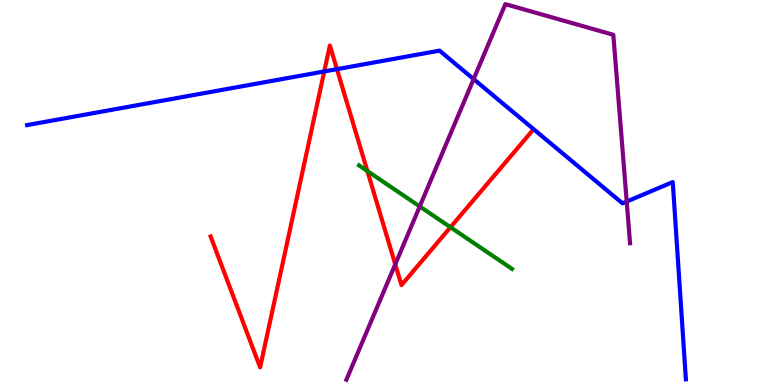[{'lines': ['blue', 'red'], 'intersections': [{'x': 4.18, 'y': 8.14}, {'x': 4.35, 'y': 8.2}]}, {'lines': ['green', 'red'], 'intersections': [{'x': 4.74, 'y': 5.56}, {'x': 5.81, 'y': 4.1}]}, {'lines': ['purple', 'red'], 'intersections': [{'x': 5.1, 'y': 3.13}]}, {'lines': ['blue', 'green'], 'intersections': []}, {'lines': ['blue', 'purple'], 'intersections': [{'x': 6.11, 'y': 7.95}, {'x': 8.09, 'y': 4.76}]}, {'lines': ['green', 'purple'], 'intersections': [{'x': 5.42, 'y': 4.64}]}]